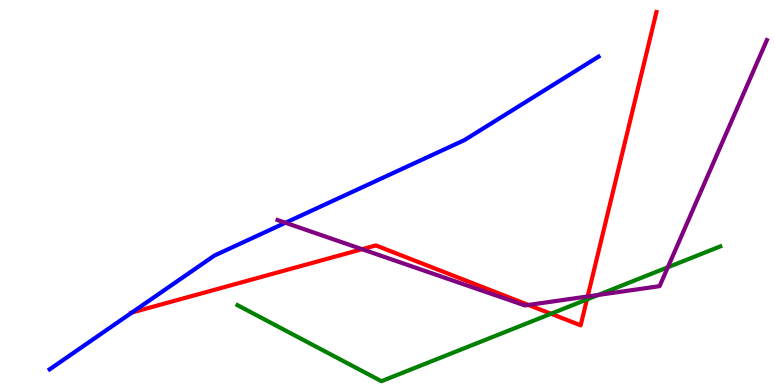[{'lines': ['blue', 'red'], 'intersections': [{'x': 1.7, 'y': 1.88}]}, {'lines': ['green', 'red'], 'intersections': [{'x': 7.11, 'y': 1.85}, {'x': 7.57, 'y': 2.22}]}, {'lines': ['purple', 'red'], 'intersections': [{'x': 4.67, 'y': 3.53}, {'x': 6.82, 'y': 2.08}, {'x': 7.58, 'y': 2.3}]}, {'lines': ['blue', 'green'], 'intersections': []}, {'lines': ['blue', 'purple'], 'intersections': [{'x': 3.68, 'y': 4.21}]}, {'lines': ['green', 'purple'], 'intersections': [{'x': 7.72, 'y': 2.34}, {'x': 8.62, 'y': 3.06}]}]